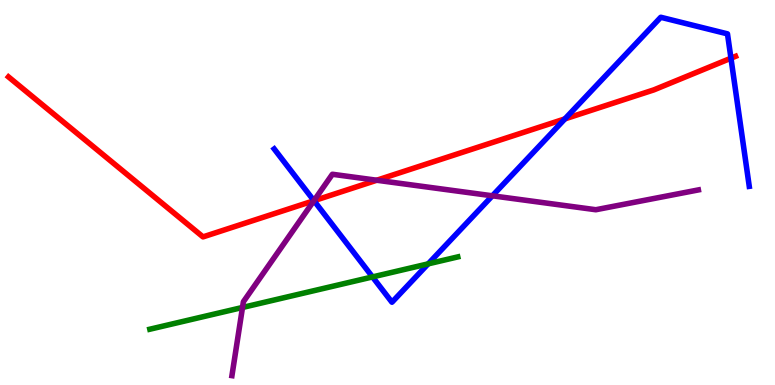[{'lines': ['blue', 'red'], 'intersections': [{'x': 4.05, 'y': 4.79}, {'x': 7.29, 'y': 6.91}, {'x': 9.43, 'y': 8.49}]}, {'lines': ['green', 'red'], 'intersections': []}, {'lines': ['purple', 'red'], 'intersections': [{'x': 4.05, 'y': 4.79}, {'x': 4.86, 'y': 5.32}]}, {'lines': ['blue', 'green'], 'intersections': [{'x': 4.81, 'y': 2.81}, {'x': 5.52, 'y': 3.15}]}, {'lines': ['blue', 'purple'], 'intersections': [{'x': 4.05, 'y': 4.79}, {'x': 6.35, 'y': 4.91}]}, {'lines': ['green', 'purple'], 'intersections': [{'x': 3.13, 'y': 2.01}]}]